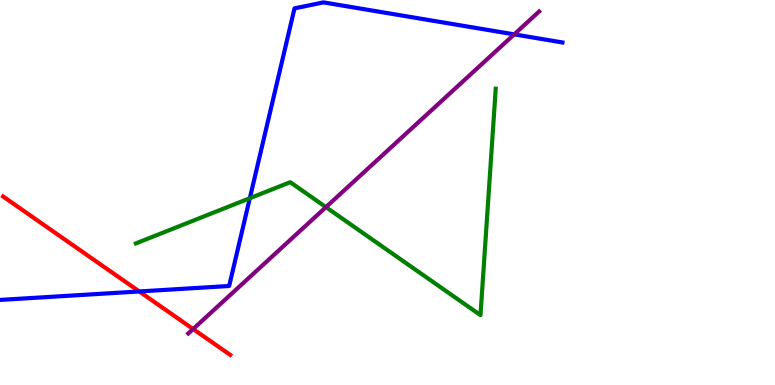[{'lines': ['blue', 'red'], 'intersections': [{'x': 1.8, 'y': 2.43}]}, {'lines': ['green', 'red'], 'intersections': []}, {'lines': ['purple', 'red'], 'intersections': [{'x': 2.49, 'y': 1.45}]}, {'lines': ['blue', 'green'], 'intersections': [{'x': 3.22, 'y': 4.85}]}, {'lines': ['blue', 'purple'], 'intersections': [{'x': 6.63, 'y': 9.11}]}, {'lines': ['green', 'purple'], 'intersections': [{'x': 4.21, 'y': 4.62}]}]